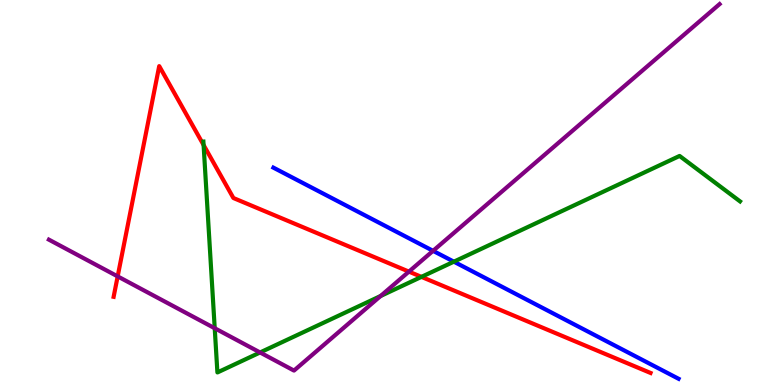[{'lines': ['blue', 'red'], 'intersections': []}, {'lines': ['green', 'red'], 'intersections': [{'x': 2.63, 'y': 6.23}, {'x': 5.44, 'y': 2.81}]}, {'lines': ['purple', 'red'], 'intersections': [{'x': 1.52, 'y': 2.82}, {'x': 5.28, 'y': 2.94}]}, {'lines': ['blue', 'green'], 'intersections': [{'x': 5.86, 'y': 3.2}]}, {'lines': ['blue', 'purple'], 'intersections': [{'x': 5.59, 'y': 3.48}]}, {'lines': ['green', 'purple'], 'intersections': [{'x': 2.77, 'y': 1.47}, {'x': 3.36, 'y': 0.845}, {'x': 4.91, 'y': 2.31}]}]